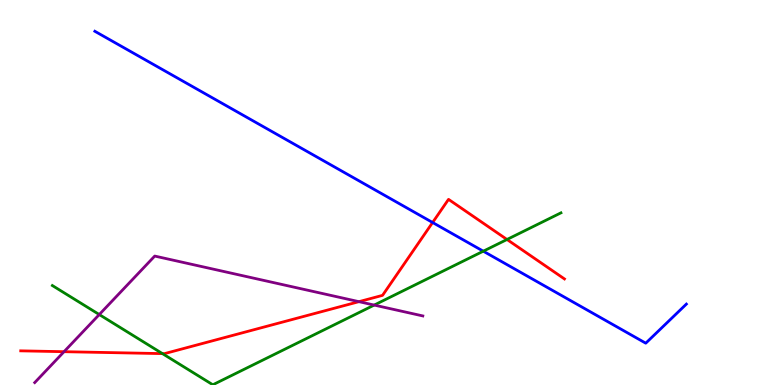[{'lines': ['blue', 'red'], 'intersections': [{'x': 5.58, 'y': 4.22}]}, {'lines': ['green', 'red'], 'intersections': [{'x': 2.1, 'y': 0.815}, {'x': 6.54, 'y': 3.78}]}, {'lines': ['purple', 'red'], 'intersections': [{'x': 0.826, 'y': 0.865}, {'x': 4.63, 'y': 2.16}]}, {'lines': ['blue', 'green'], 'intersections': [{'x': 6.24, 'y': 3.48}]}, {'lines': ['blue', 'purple'], 'intersections': []}, {'lines': ['green', 'purple'], 'intersections': [{'x': 1.28, 'y': 1.83}, {'x': 4.83, 'y': 2.08}]}]